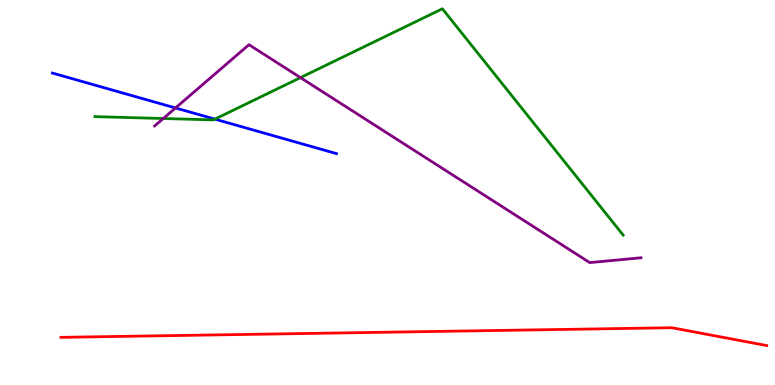[{'lines': ['blue', 'red'], 'intersections': []}, {'lines': ['green', 'red'], 'intersections': []}, {'lines': ['purple', 'red'], 'intersections': []}, {'lines': ['blue', 'green'], 'intersections': [{'x': 2.77, 'y': 6.91}]}, {'lines': ['blue', 'purple'], 'intersections': [{'x': 2.26, 'y': 7.2}]}, {'lines': ['green', 'purple'], 'intersections': [{'x': 2.11, 'y': 6.92}, {'x': 3.88, 'y': 7.98}]}]